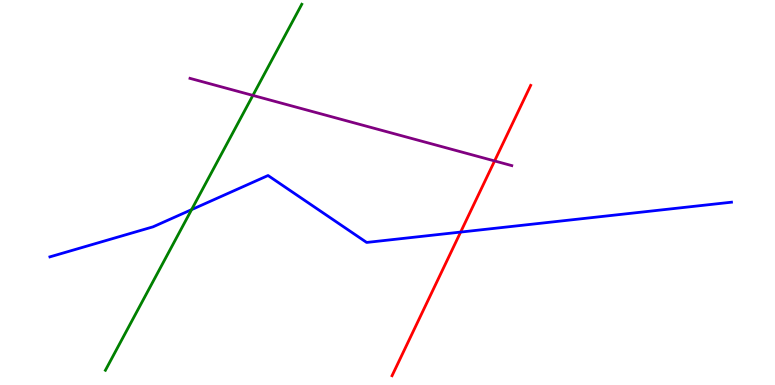[{'lines': ['blue', 'red'], 'intersections': [{'x': 5.94, 'y': 3.97}]}, {'lines': ['green', 'red'], 'intersections': []}, {'lines': ['purple', 'red'], 'intersections': [{'x': 6.38, 'y': 5.82}]}, {'lines': ['blue', 'green'], 'intersections': [{'x': 2.47, 'y': 4.56}]}, {'lines': ['blue', 'purple'], 'intersections': []}, {'lines': ['green', 'purple'], 'intersections': [{'x': 3.26, 'y': 7.52}]}]